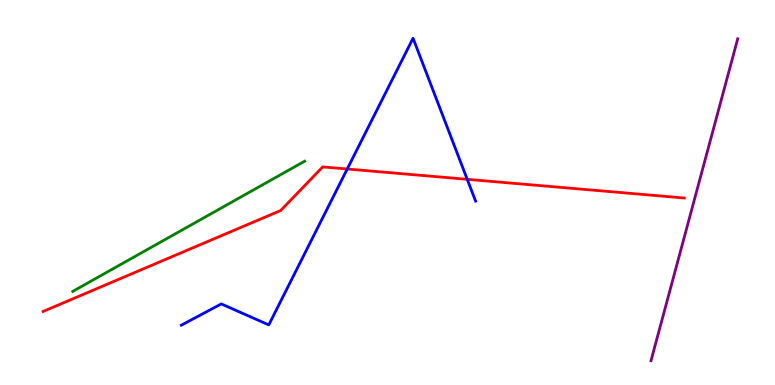[{'lines': ['blue', 'red'], 'intersections': [{'x': 4.48, 'y': 5.61}, {'x': 6.03, 'y': 5.34}]}, {'lines': ['green', 'red'], 'intersections': []}, {'lines': ['purple', 'red'], 'intersections': []}, {'lines': ['blue', 'green'], 'intersections': []}, {'lines': ['blue', 'purple'], 'intersections': []}, {'lines': ['green', 'purple'], 'intersections': []}]